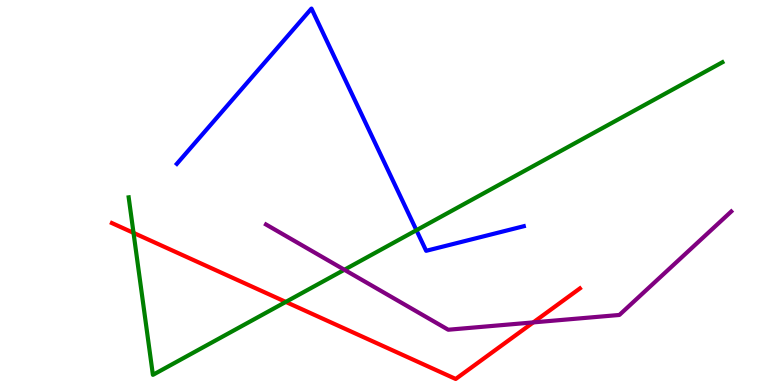[{'lines': ['blue', 'red'], 'intersections': []}, {'lines': ['green', 'red'], 'intersections': [{'x': 1.72, 'y': 3.95}, {'x': 3.69, 'y': 2.16}]}, {'lines': ['purple', 'red'], 'intersections': [{'x': 6.88, 'y': 1.63}]}, {'lines': ['blue', 'green'], 'intersections': [{'x': 5.37, 'y': 4.02}]}, {'lines': ['blue', 'purple'], 'intersections': []}, {'lines': ['green', 'purple'], 'intersections': [{'x': 4.44, 'y': 2.99}]}]